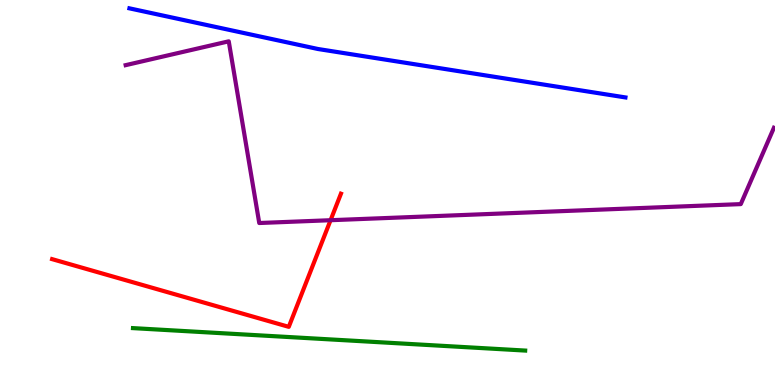[{'lines': ['blue', 'red'], 'intersections': []}, {'lines': ['green', 'red'], 'intersections': []}, {'lines': ['purple', 'red'], 'intersections': [{'x': 4.27, 'y': 4.28}]}, {'lines': ['blue', 'green'], 'intersections': []}, {'lines': ['blue', 'purple'], 'intersections': []}, {'lines': ['green', 'purple'], 'intersections': []}]